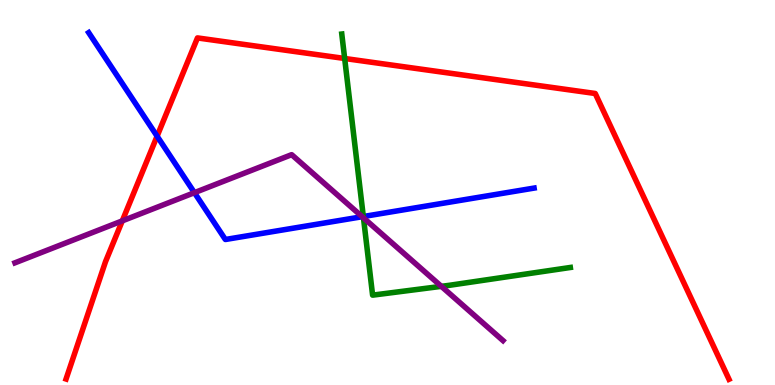[{'lines': ['blue', 'red'], 'intersections': [{'x': 2.03, 'y': 6.46}]}, {'lines': ['green', 'red'], 'intersections': [{'x': 4.45, 'y': 8.48}]}, {'lines': ['purple', 'red'], 'intersections': [{'x': 1.58, 'y': 4.26}]}, {'lines': ['blue', 'green'], 'intersections': [{'x': 4.69, 'y': 4.38}]}, {'lines': ['blue', 'purple'], 'intersections': [{'x': 2.51, 'y': 5.0}, {'x': 4.67, 'y': 4.37}]}, {'lines': ['green', 'purple'], 'intersections': [{'x': 4.69, 'y': 4.34}, {'x': 5.69, 'y': 2.56}]}]